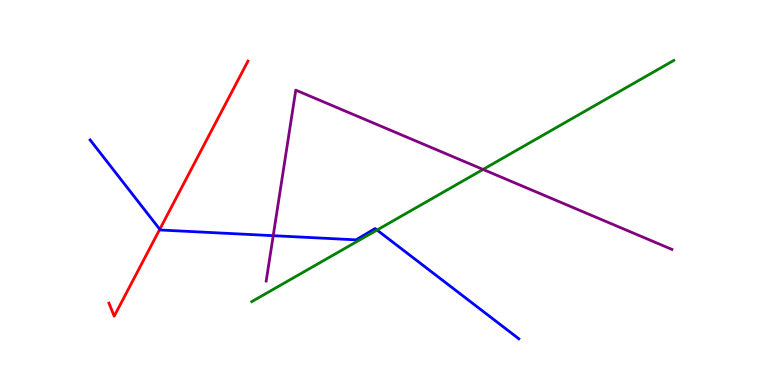[{'lines': ['blue', 'red'], 'intersections': [{'x': 2.06, 'y': 4.04}]}, {'lines': ['green', 'red'], 'intersections': []}, {'lines': ['purple', 'red'], 'intersections': []}, {'lines': ['blue', 'green'], 'intersections': [{'x': 4.86, 'y': 4.03}]}, {'lines': ['blue', 'purple'], 'intersections': [{'x': 3.53, 'y': 3.88}]}, {'lines': ['green', 'purple'], 'intersections': [{'x': 6.23, 'y': 5.6}]}]